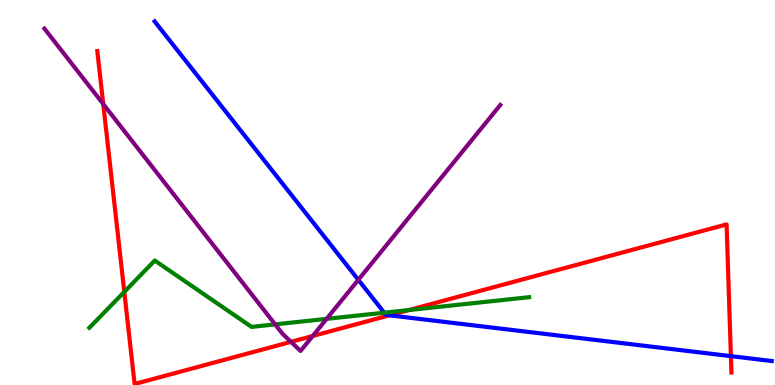[{'lines': ['blue', 'red'], 'intersections': [{'x': 5.02, 'y': 1.81}, {'x': 9.43, 'y': 0.75}]}, {'lines': ['green', 'red'], 'intersections': [{'x': 1.6, 'y': 2.42}, {'x': 5.28, 'y': 1.95}]}, {'lines': ['purple', 'red'], 'intersections': [{'x': 1.33, 'y': 7.3}, {'x': 3.75, 'y': 1.12}, {'x': 4.04, 'y': 1.27}]}, {'lines': ['blue', 'green'], 'intersections': [{'x': 4.96, 'y': 1.88}]}, {'lines': ['blue', 'purple'], 'intersections': [{'x': 4.62, 'y': 2.73}]}, {'lines': ['green', 'purple'], 'intersections': [{'x': 3.55, 'y': 1.57}, {'x': 4.21, 'y': 1.72}]}]